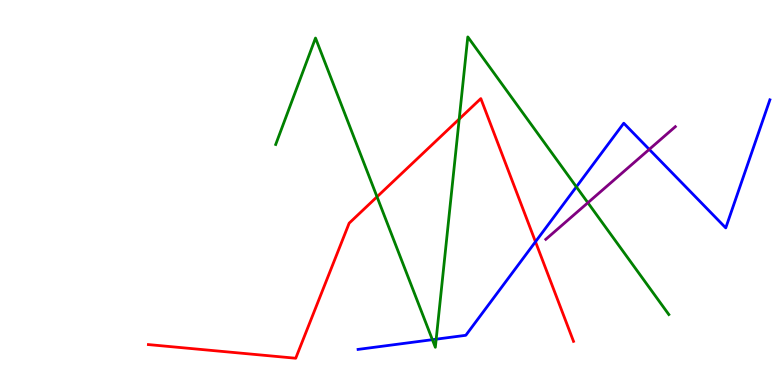[{'lines': ['blue', 'red'], 'intersections': [{'x': 6.91, 'y': 3.72}]}, {'lines': ['green', 'red'], 'intersections': [{'x': 4.86, 'y': 4.89}, {'x': 5.93, 'y': 6.91}]}, {'lines': ['purple', 'red'], 'intersections': []}, {'lines': ['blue', 'green'], 'intersections': [{'x': 5.58, 'y': 1.18}, {'x': 5.63, 'y': 1.19}, {'x': 7.44, 'y': 5.15}]}, {'lines': ['blue', 'purple'], 'intersections': [{'x': 8.38, 'y': 6.12}]}, {'lines': ['green', 'purple'], 'intersections': [{'x': 7.59, 'y': 4.73}]}]